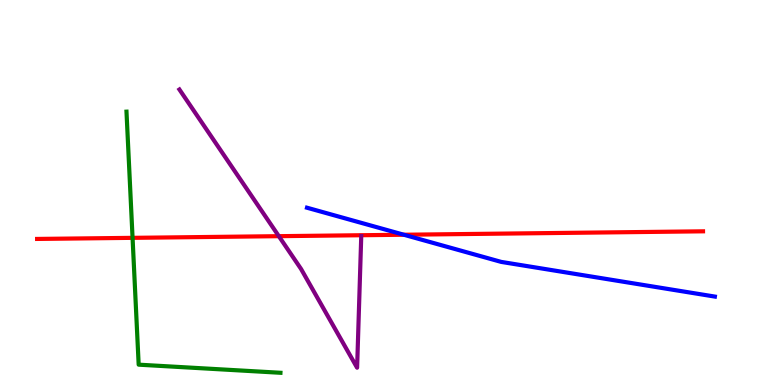[{'lines': ['blue', 'red'], 'intersections': [{'x': 5.21, 'y': 3.9}]}, {'lines': ['green', 'red'], 'intersections': [{'x': 1.71, 'y': 3.82}]}, {'lines': ['purple', 'red'], 'intersections': [{'x': 3.6, 'y': 3.87}]}, {'lines': ['blue', 'green'], 'intersections': []}, {'lines': ['blue', 'purple'], 'intersections': []}, {'lines': ['green', 'purple'], 'intersections': []}]